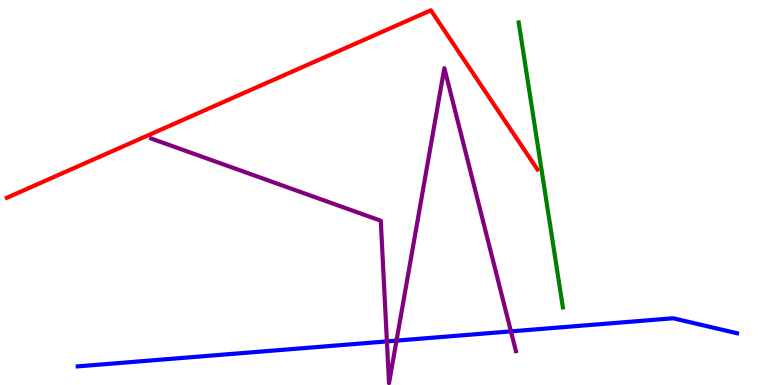[{'lines': ['blue', 'red'], 'intersections': []}, {'lines': ['green', 'red'], 'intersections': []}, {'lines': ['purple', 'red'], 'intersections': []}, {'lines': ['blue', 'green'], 'intersections': []}, {'lines': ['blue', 'purple'], 'intersections': [{'x': 4.99, 'y': 1.13}, {'x': 5.12, 'y': 1.15}, {'x': 6.59, 'y': 1.39}]}, {'lines': ['green', 'purple'], 'intersections': []}]